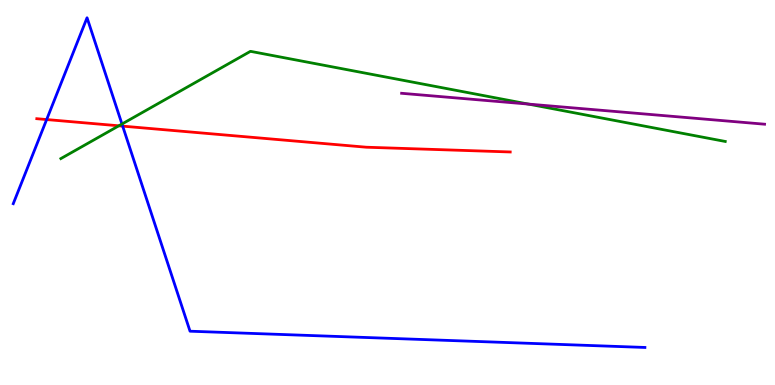[{'lines': ['blue', 'red'], 'intersections': [{'x': 0.602, 'y': 6.89}, {'x': 1.58, 'y': 6.72}]}, {'lines': ['green', 'red'], 'intersections': [{'x': 1.53, 'y': 6.73}]}, {'lines': ['purple', 'red'], 'intersections': []}, {'lines': ['blue', 'green'], 'intersections': [{'x': 1.57, 'y': 6.78}]}, {'lines': ['blue', 'purple'], 'intersections': []}, {'lines': ['green', 'purple'], 'intersections': [{'x': 6.82, 'y': 7.3}]}]